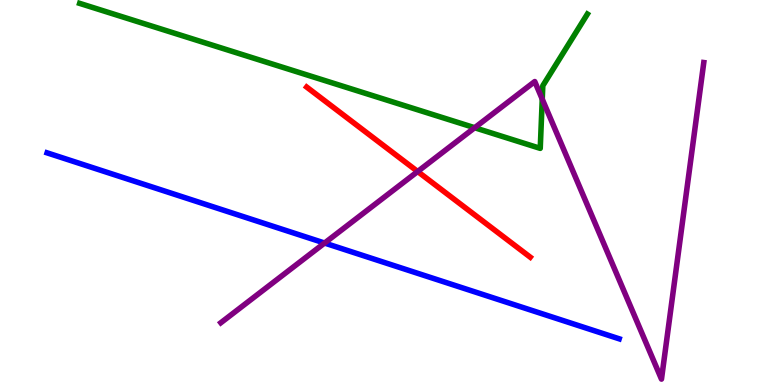[{'lines': ['blue', 'red'], 'intersections': []}, {'lines': ['green', 'red'], 'intersections': []}, {'lines': ['purple', 'red'], 'intersections': [{'x': 5.39, 'y': 5.54}]}, {'lines': ['blue', 'green'], 'intersections': []}, {'lines': ['blue', 'purple'], 'intersections': [{'x': 4.19, 'y': 3.69}]}, {'lines': ['green', 'purple'], 'intersections': [{'x': 6.12, 'y': 6.68}, {'x': 7.0, 'y': 7.42}]}]